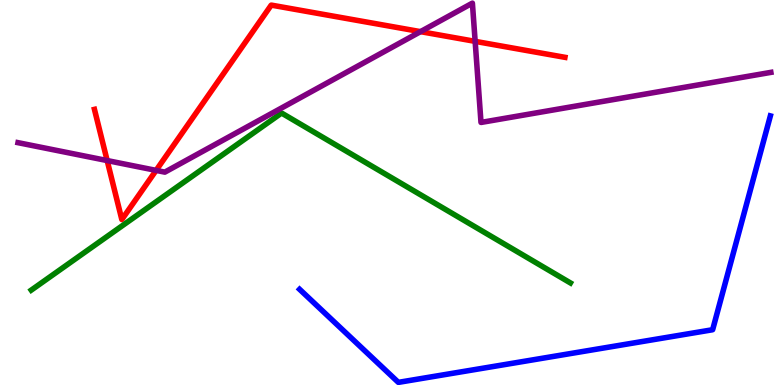[{'lines': ['blue', 'red'], 'intersections': []}, {'lines': ['green', 'red'], 'intersections': []}, {'lines': ['purple', 'red'], 'intersections': [{'x': 1.38, 'y': 5.83}, {'x': 2.01, 'y': 5.57}, {'x': 5.43, 'y': 9.18}, {'x': 6.13, 'y': 8.93}]}, {'lines': ['blue', 'green'], 'intersections': []}, {'lines': ['blue', 'purple'], 'intersections': []}, {'lines': ['green', 'purple'], 'intersections': []}]